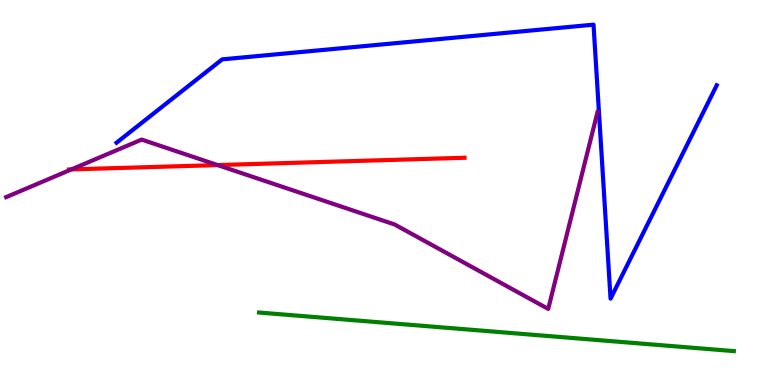[{'lines': ['blue', 'red'], 'intersections': []}, {'lines': ['green', 'red'], 'intersections': []}, {'lines': ['purple', 'red'], 'intersections': [{'x': 0.922, 'y': 5.6}, {'x': 2.81, 'y': 5.71}]}, {'lines': ['blue', 'green'], 'intersections': []}, {'lines': ['blue', 'purple'], 'intersections': []}, {'lines': ['green', 'purple'], 'intersections': []}]